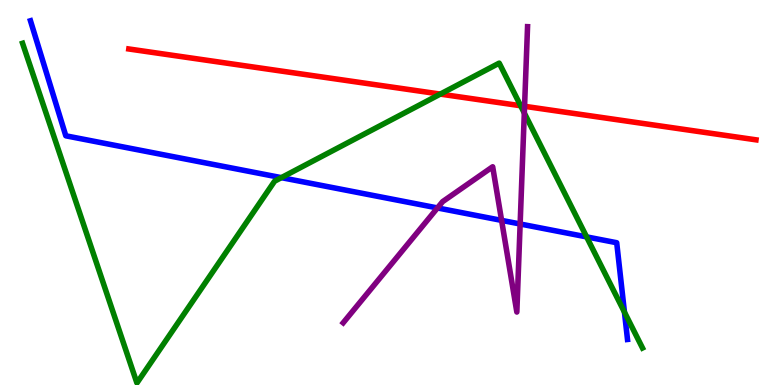[{'lines': ['blue', 'red'], 'intersections': []}, {'lines': ['green', 'red'], 'intersections': [{'x': 5.68, 'y': 7.56}, {'x': 6.72, 'y': 7.25}]}, {'lines': ['purple', 'red'], 'intersections': [{'x': 6.77, 'y': 7.24}]}, {'lines': ['blue', 'green'], 'intersections': [{'x': 3.63, 'y': 5.39}, {'x': 7.57, 'y': 3.85}, {'x': 8.06, 'y': 1.89}]}, {'lines': ['blue', 'purple'], 'intersections': [{'x': 5.64, 'y': 4.6}, {'x': 6.47, 'y': 4.28}, {'x': 6.71, 'y': 4.18}]}, {'lines': ['green', 'purple'], 'intersections': [{'x': 6.77, 'y': 7.06}]}]